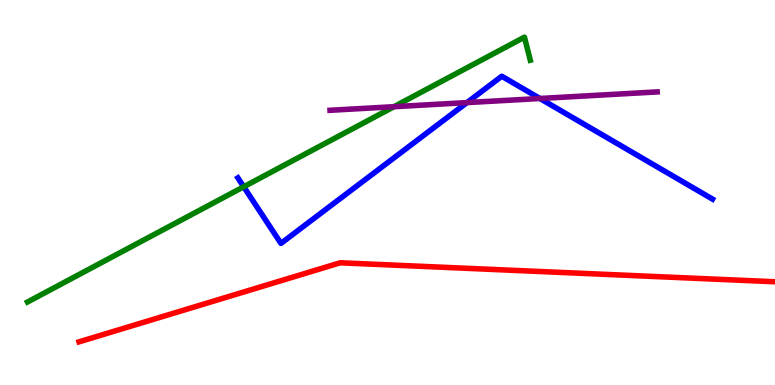[{'lines': ['blue', 'red'], 'intersections': []}, {'lines': ['green', 'red'], 'intersections': []}, {'lines': ['purple', 'red'], 'intersections': []}, {'lines': ['blue', 'green'], 'intersections': [{'x': 3.14, 'y': 5.15}]}, {'lines': ['blue', 'purple'], 'intersections': [{'x': 6.03, 'y': 7.34}, {'x': 6.97, 'y': 7.44}]}, {'lines': ['green', 'purple'], 'intersections': [{'x': 5.08, 'y': 7.23}]}]